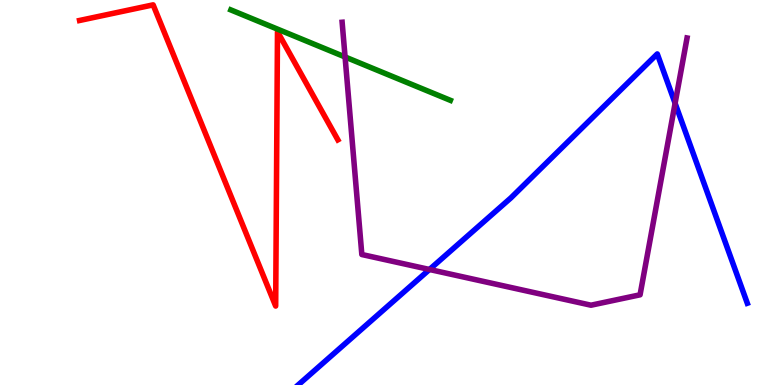[{'lines': ['blue', 'red'], 'intersections': []}, {'lines': ['green', 'red'], 'intersections': []}, {'lines': ['purple', 'red'], 'intersections': []}, {'lines': ['blue', 'green'], 'intersections': []}, {'lines': ['blue', 'purple'], 'intersections': [{'x': 5.54, 'y': 3.0}, {'x': 8.71, 'y': 7.32}]}, {'lines': ['green', 'purple'], 'intersections': [{'x': 4.45, 'y': 8.52}]}]